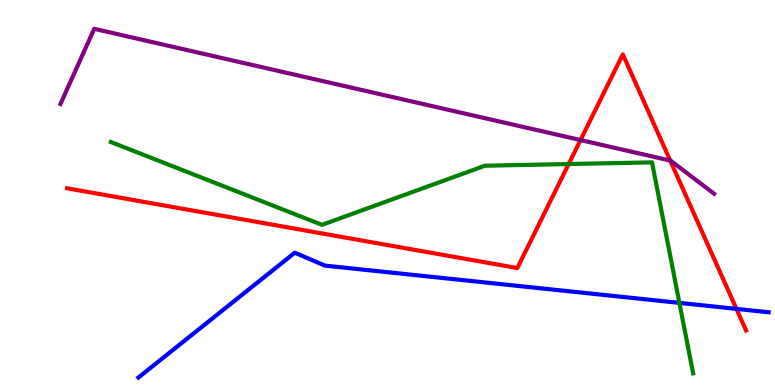[{'lines': ['blue', 'red'], 'intersections': [{'x': 9.5, 'y': 1.98}]}, {'lines': ['green', 'red'], 'intersections': [{'x': 7.34, 'y': 5.74}]}, {'lines': ['purple', 'red'], 'intersections': [{'x': 7.49, 'y': 6.36}, {'x': 8.65, 'y': 5.83}]}, {'lines': ['blue', 'green'], 'intersections': [{'x': 8.77, 'y': 2.13}]}, {'lines': ['blue', 'purple'], 'intersections': []}, {'lines': ['green', 'purple'], 'intersections': []}]